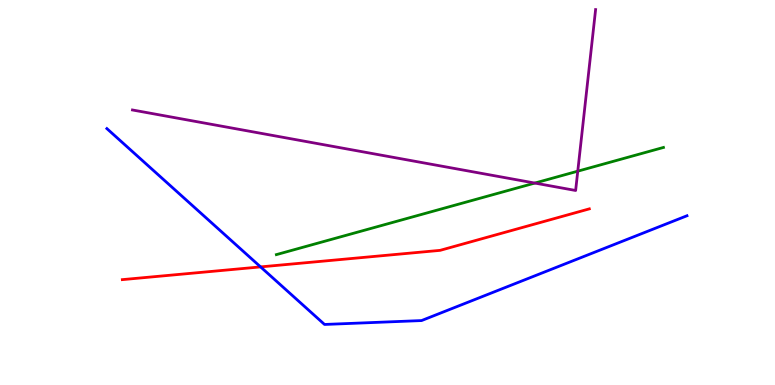[{'lines': ['blue', 'red'], 'intersections': [{'x': 3.36, 'y': 3.07}]}, {'lines': ['green', 'red'], 'intersections': []}, {'lines': ['purple', 'red'], 'intersections': []}, {'lines': ['blue', 'green'], 'intersections': []}, {'lines': ['blue', 'purple'], 'intersections': []}, {'lines': ['green', 'purple'], 'intersections': [{'x': 6.9, 'y': 5.25}, {'x': 7.46, 'y': 5.55}]}]